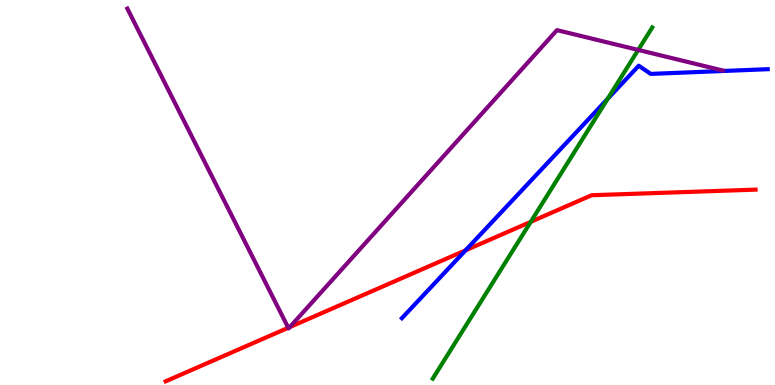[{'lines': ['blue', 'red'], 'intersections': [{'x': 6.01, 'y': 3.5}]}, {'lines': ['green', 'red'], 'intersections': [{'x': 6.85, 'y': 4.24}]}, {'lines': ['purple', 'red'], 'intersections': [{'x': 3.72, 'y': 1.49}, {'x': 3.74, 'y': 1.5}]}, {'lines': ['blue', 'green'], 'intersections': [{'x': 7.84, 'y': 7.43}]}, {'lines': ['blue', 'purple'], 'intersections': []}, {'lines': ['green', 'purple'], 'intersections': [{'x': 8.23, 'y': 8.7}]}]